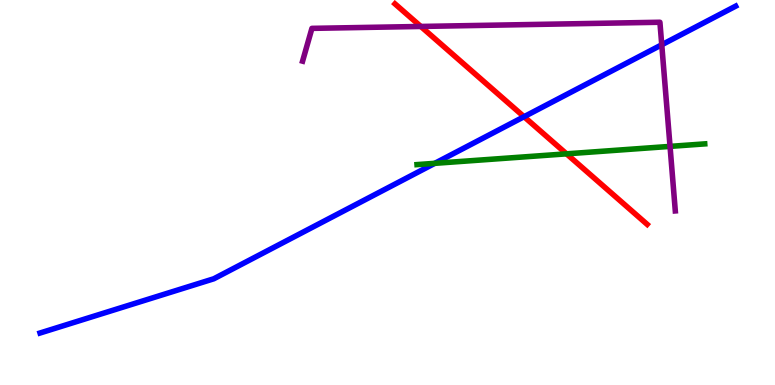[{'lines': ['blue', 'red'], 'intersections': [{'x': 6.76, 'y': 6.97}]}, {'lines': ['green', 'red'], 'intersections': [{'x': 7.31, 'y': 6.0}]}, {'lines': ['purple', 'red'], 'intersections': [{'x': 5.43, 'y': 9.31}]}, {'lines': ['blue', 'green'], 'intersections': [{'x': 5.61, 'y': 5.76}]}, {'lines': ['blue', 'purple'], 'intersections': [{'x': 8.54, 'y': 8.84}]}, {'lines': ['green', 'purple'], 'intersections': [{'x': 8.65, 'y': 6.2}]}]